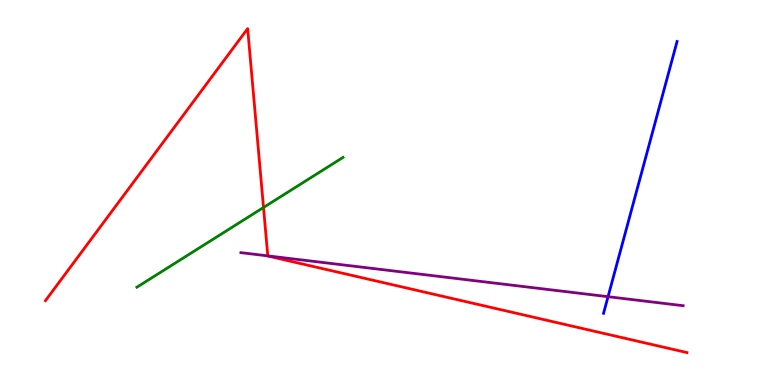[{'lines': ['blue', 'red'], 'intersections': []}, {'lines': ['green', 'red'], 'intersections': [{'x': 3.4, 'y': 4.61}]}, {'lines': ['purple', 'red'], 'intersections': [{'x': 3.46, 'y': 3.35}]}, {'lines': ['blue', 'green'], 'intersections': []}, {'lines': ['blue', 'purple'], 'intersections': [{'x': 7.85, 'y': 2.29}]}, {'lines': ['green', 'purple'], 'intersections': []}]